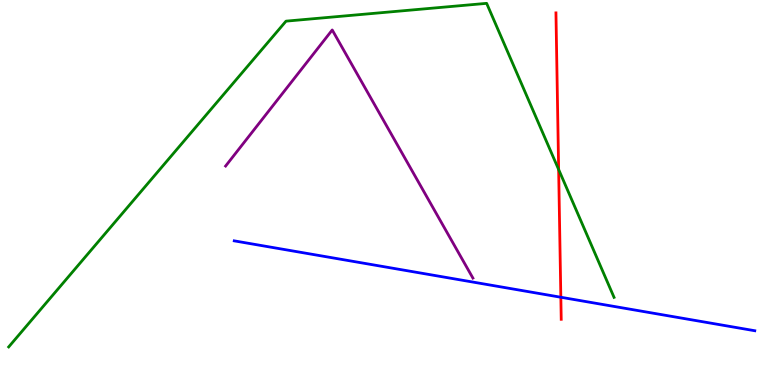[{'lines': ['blue', 'red'], 'intersections': [{'x': 7.24, 'y': 2.28}]}, {'lines': ['green', 'red'], 'intersections': [{'x': 7.21, 'y': 5.6}]}, {'lines': ['purple', 'red'], 'intersections': []}, {'lines': ['blue', 'green'], 'intersections': []}, {'lines': ['blue', 'purple'], 'intersections': []}, {'lines': ['green', 'purple'], 'intersections': []}]